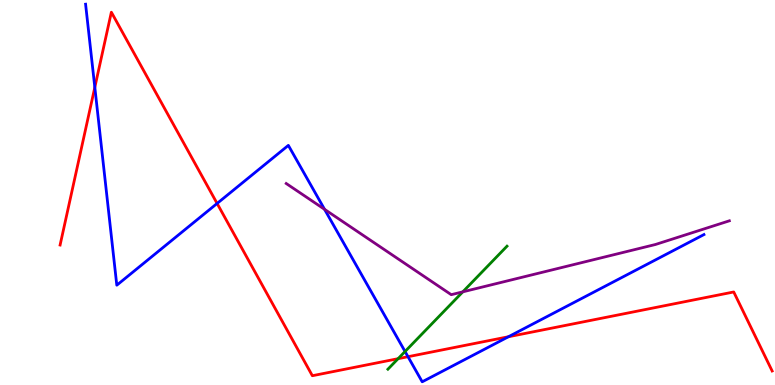[{'lines': ['blue', 'red'], 'intersections': [{'x': 1.22, 'y': 7.73}, {'x': 2.8, 'y': 4.72}, {'x': 5.26, 'y': 0.735}, {'x': 6.56, 'y': 1.25}]}, {'lines': ['green', 'red'], 'intersections': [{'x': 5.14, 'y': 0.684}]}, {'lines': ['purple', 'red'], 'intersections': []}, {'lines': ['blue', 'green'], 'intersections': [{'x': 5.23, 'y': 0.87}]}, {'lines': ['blue', 'purple'], 'intersections': [{'x': 4.19, 'y': 4.56}]}, {'lines': ['green', 'purple'], 'intersections': [{'x': 5.97, 'y': 2.42}]}]